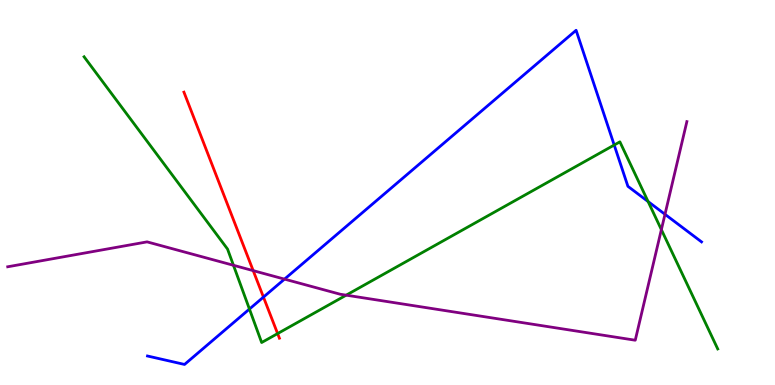[{'lines': ['blue', 'red'], 'intersections': [{'x': 3.4, 'y': 2.28}]}, {'lines': ['green', 'red'], 'intersections': [{'x': 3.58, 'y': 1.34}]}, {'lines': ['purple', 'red'], 'intersections': [{'x': 3.27, 'y': 2.97}]}, {'lines': ['blue', 'green'], 'intersections': [{'x': 3.22, 'y': 1.97}, {'x': 7.93, 'y': 6.23}, {'x': 8.36, 'y': 4.77}]}, {'lines': ['blue', 'purple'], 'intersections': [{'x': 3.67, 'y': 2.75}, {'x': 8.58, 'y': 4.43}]}, {'lines': ['green', 'purple'], 'intersections': [{'x': 3.01, 'y': 3.11}, {'x': 4.47, 'y': 2.33}, {'x': 8.53, 'y': 4.04}]}]